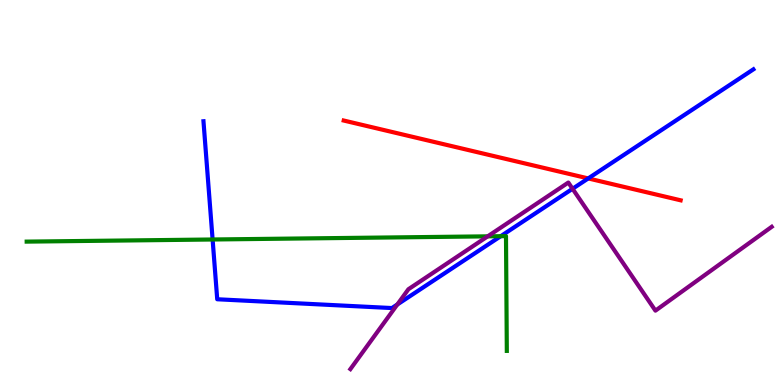[{'lines': ['blue', 'red'], 'intersections': [{'x': 7.59, 'y': 5.37}]}, {'lines': ['green', 'red'], 'intersections': []}, {'lines': ['purple', 'red'], 'intersections': []}, {'lines': ['blue', 'green'], 'intersections': [{'x': 2.74, 'y': 3.78}, {'x': 6.46, 'y': 3.87}]}, {'lines': ['blue', 'purple'], 'intersections': [{'x': 5.13, 'y': 2.09}, {'x': 7.39, 'y': 5.1}]}, {'lines': ['green', 'purple'], 'intersections': [{'x': 6.29, 'y': 3.86}]}]